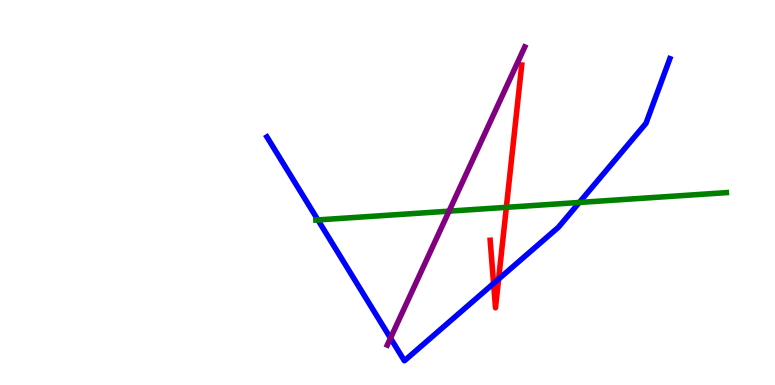[{'lines': ['blue', 'red'], 'intersections': [{'x': 6.37, 'y': 2.64}, {'x': 6.43, 'y': 2.75}]}, {'lines': ['green', 'red'], 'intersections': [{'x': 6.53, 'y': 4.61}]}, {'lines': ['purple', 'red'], 'intersections': []}, {'lines': ['blue', 'green'], 'intersections': [{'x': 4.1, 'y': 4.29}, {'x': 7.48, 'y': 4.74}]}, {'lines': ['blue', 'purple'], 'intersections': [{'x': 5.04, 'y': 1.22}]}, {'lines': ['green', 'purple'], 'intersections': [{'x': 5.79, 'y': 4.52}]}]